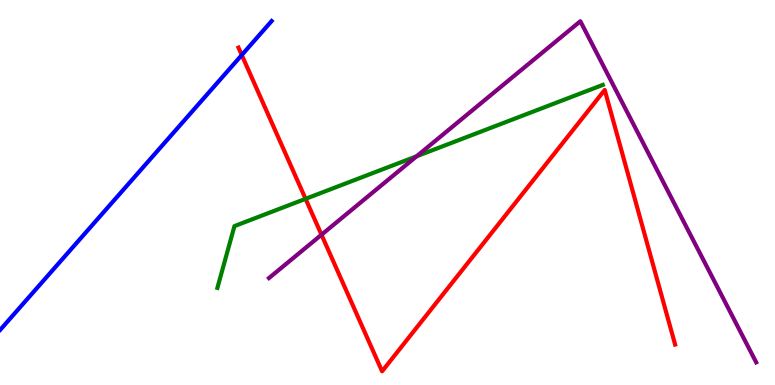[{'lines': ['blue', 'red'], 'intersections': [{'x': 3.12, 'y': 8.57}]}, {'lines': ['green', 'red'], 'intersections': [{'x': 3.94, 'y': 4.84}]}, {'lines': ['purple', 'red'], 'intersections': [{'x': 4.15, 'y': 3.9}]}, {'lines': ['blue', 'green'], 'intersections': []}, {'lines': ['blue', 'purple'], 'intersections': []}, {'lines': ['green', 'purple'], 'intersections': [{'x': 5.38, 'y': 5.94}]}]